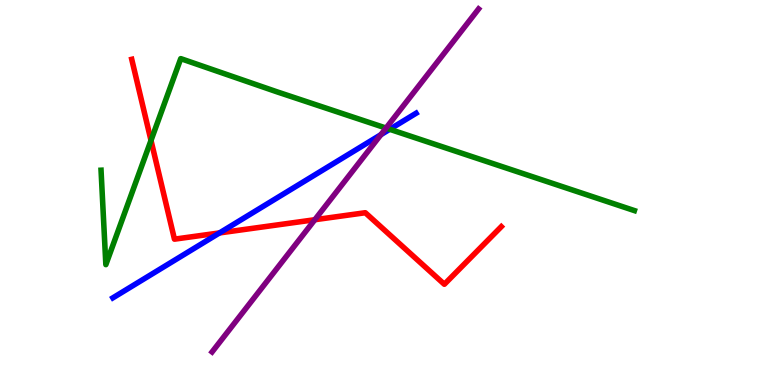[{'lines': ['blue', 'red'], 'intersections': [{'x': 2.83, 'y': 3.95}]}, {'lines': ['green', 'red'], 'intersections': [{'x': 1.95, 'y': 6.35}]}, {'lines': ['purple', 'red'], 'intersections': [{'x': 4.06, 'y': 4.29}]}, {'lines': ['blue', 'green'], 'intersections': [{'x': 5.03, 'y': 6.64}]}, {'lines': ['blue', 'purple'], 'intersections': [{'x': 4.91, 'y': 6.5}]}, {'lines': ['green', 'purple'], 'intersections': [{'x': 4.98, 'y': 6.67}]}]